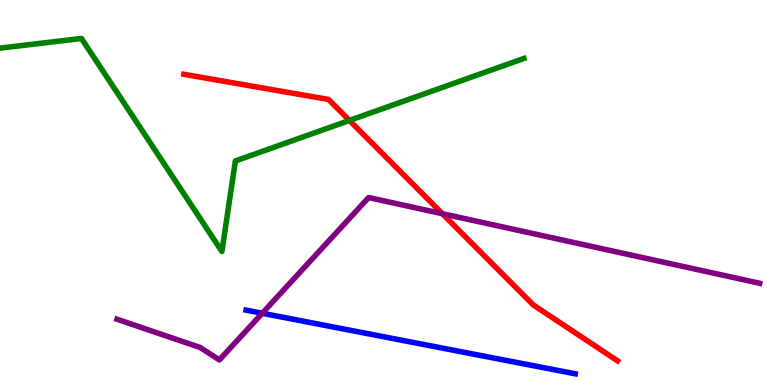[{'lines': ['blue', 'red'], 'intersections': []}, {'lines': ['green', 'red'], 'intersections': [{'x': 4.51, 'y': 6.87}]}, {'lines': ['purple', 'red'], 'intersections': [{'x': 5.71, 'y': 4.45}]}, {'lines': ['blue', 'green'], 'intersections': []}, {'lines': ['blue', 'purple'], 'intersections': [{'x': 3.38, 'y': 1.86}]}, {'lines': ['green', 'purple'], 'intersections': []}]